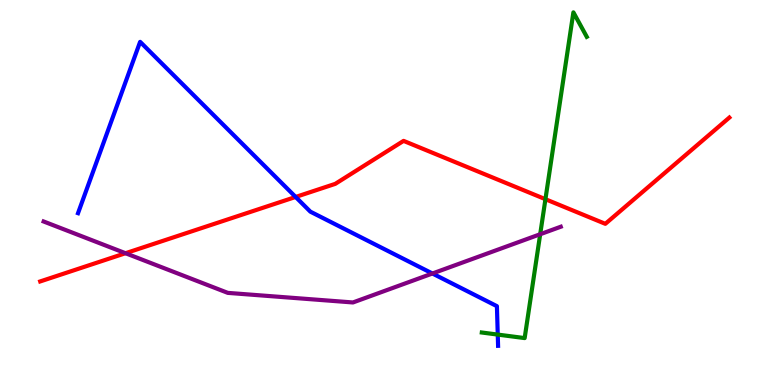[{'lines': ['blue', 'red'], 'intersections': [{'x': 3.81, 'y': 4.88}]}, {'lines': ['green', 'red'], 'intersections': [{'x': 7.04, 'y': 4.83}]}, {'lines': ['purple', 'red'], 'intersections': [{'x': 1.62, 'y': 3.42}]}, {'lines': ['blue', 'green'], 'intersections': [{'x': 6.42, 'y': 1.31}]}, {'lines': ['blue', 'purple'], 'intersections': [{'x': 5.58, 'y': 2.9}]}, {'lines': ['green', 'purple'], 'intersections': [{'x': 6.97, 'y': 3.92}]}]